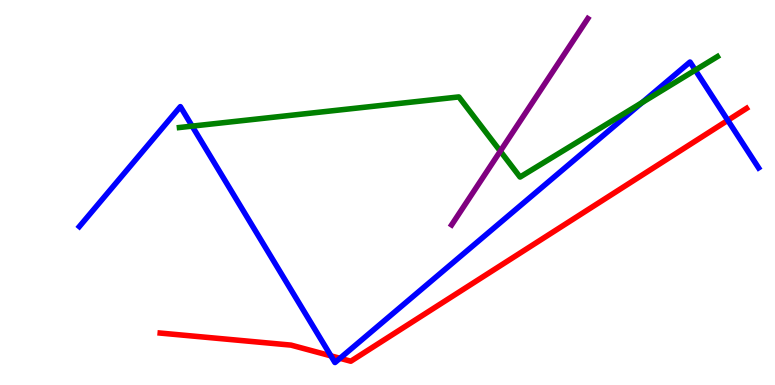[{'lines': ['blue', 'red'], 'intersections': [{'x': 4.27, 'y': 0.757}, {'x': 4.39, 'y': 0.693}, {'x': 9.39, 'y': 6.87}]}, {'lines': ['green', 'red'], 'intersections': []}, {'lines': ['purple', 'red'], 'intersections': []}, {'lines': ['blue', 'green'], 'intersections': [{'x': 2.48, 'y': 6.72}, {'x': 8.29, 'y': 7.34}, {'x': 8.97, 'y': 8.18}]}, {'lines': ['blue', 'purple'], 'intersections': []}, {'lines': ['green', 'purple'], 'intersections': [{'x': 6.46, 'y': 6.07}]}]